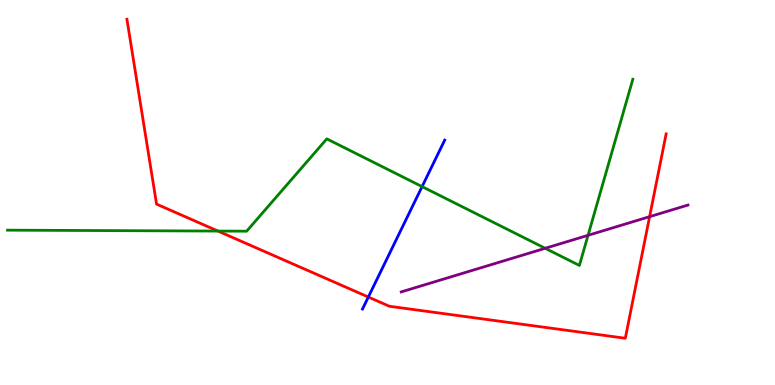[{'lines': ['blue', 'red'], 'intersections': [{'x': 4.75, 'y': 2.28}]}, {'lines': ['green', 'red'], 'intersections': [{'x': 2.81, 'y': 4.0}]}, {'lines': ['purple', 'red'], 'intersections': [{'x': 8.38, 'y': 4.37}]}, {'lines': ['blue', 'green'], 'intersections': [{'x': 5.45, 'y': 5.15}]}, {'lines': ['blue', 'purple'], 'intersections': []}, {'lines': ['green', 'purple'], 'intersections': [{'x': 7.03, 'y': 3.55}, {'x': 7.59, 'y': 3.89}]}]